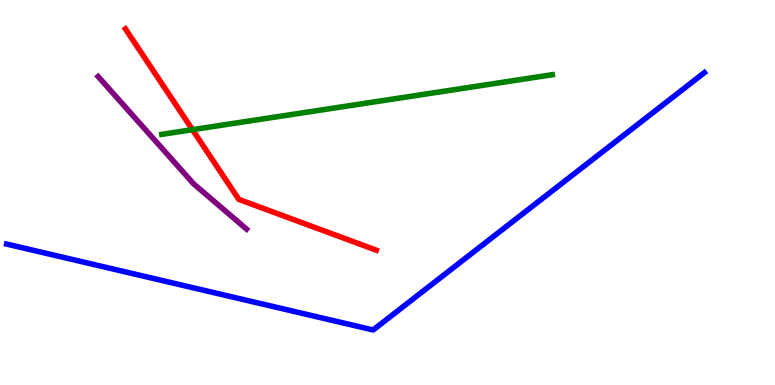[{'lines': ['blue', 'red'], 'intersections': []}, {'lines': ['green', 'red'], 'intersections': [{'x': 2.48, 'y': 6.63}]}, {'lines': ['purple', 'red'], 'intersections': []}, {'lines': ['blue', 'green'], 'intersections': []}, {'lines': ['blue', 'purple'], 'intersections': []}, {'lines': ['green', 'purple'], 'intersections': []}]